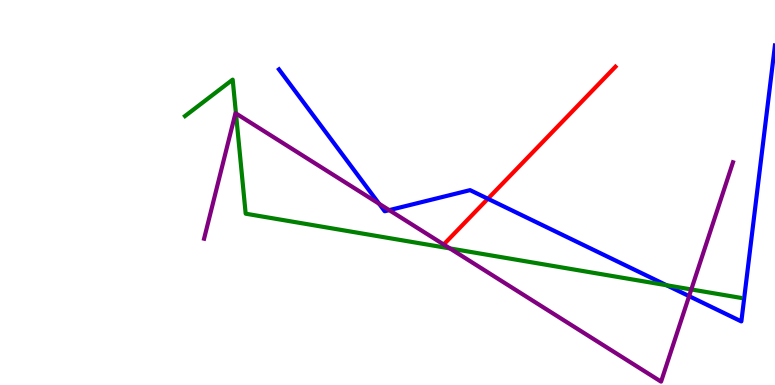[{'lines': ['blue', 'red'], 'intersections': [{'x': 6.3, 'y': 4.84}]}, {'lines': ['green', 'red'], 'intersections': []}, {'lines': ['purple', 'red'], 'intersections': []}, {'lines': ['blue', 'green'], 'intersections': [{'x': 8.6, 'y': 2.59}]}, {'lines': ['blue', 'purple'], 'intersections': [{'x': 4.89, 'y': 4.71}, {'x': 5.02, 'y': 4.54}, {'x': 8.89, 'y': 2.31}]}, {'lines': ['green', 'purple'], 'intersections': [{'x': 3.04, 'y': 7.05}, {'x': 5.81, 'y': 3.55}, {'x': 8.92, 'y': 2.48}]}]